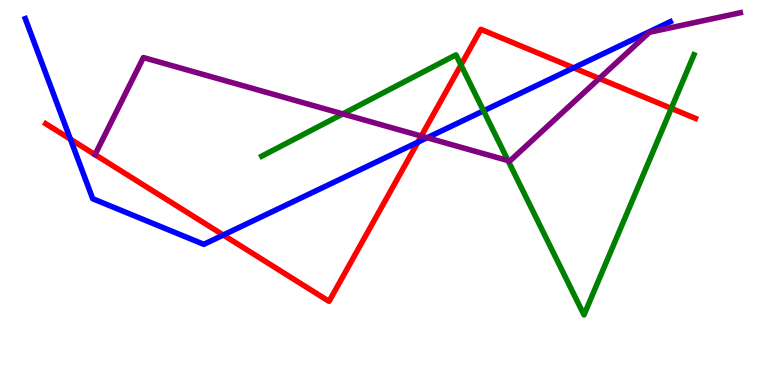[{'lines': ['blue', 'red'], 'intersections': [{'x': 0.909, 'y': 6.38}, {'x': 2.88, 'y': 3.9}, {'x': 5.39, 'y': 6.31}, {'x': 7.4, 'y': 8.24}]}, {'lines': ['green', 'red'], 'intersections': [{'x': 5.95, 'y': 8.31}, {'x': 8.66, 'y': 7.19}]}, {'lines': ['purple', 'red'], 'intersections': [{'x': 1.23, 'y': 5.98}, {'x': 5.44, 'y': 6.47}, {'x': 7.73, 'y': 7.96}]}, {'lines': ['blue', 'green'], 'intersections': [{'x': 6.24, 'y': 7.12}]}, {'lines': ['blue', 'purple'], 'intersections': [{'x': 5.51, 'y': 6.42}]}, {'lines': ['green', 'purple'], 'intersections': [{'x': 4.42, 'y': 7.04}, {'x': 6.56, 'y': 5.83}]}]